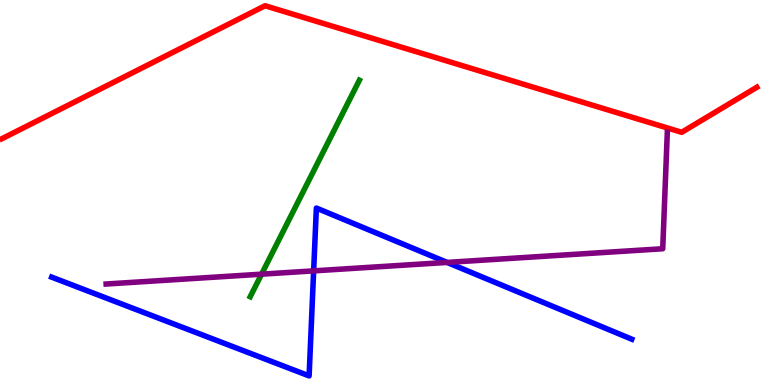[{'lines': ['blue', 'red'], 'intersections': []}, {'lines': ['green', 'red'], 'intersections': []}, {'lines': ['purple', 'red'], 'intersections': []}, {'lines': ['blue', 'green'], 'intersections': []}, {'lines': ['blue', 'purple'], 'intersections': [{'x': 4.05, 'y': 2.96}, {'x': 5.77, 'y': 3.18}]}, {'lines': ['green', 'purple'], 'intersections': [{'x': 3.38, 'y': 2.88}]}]